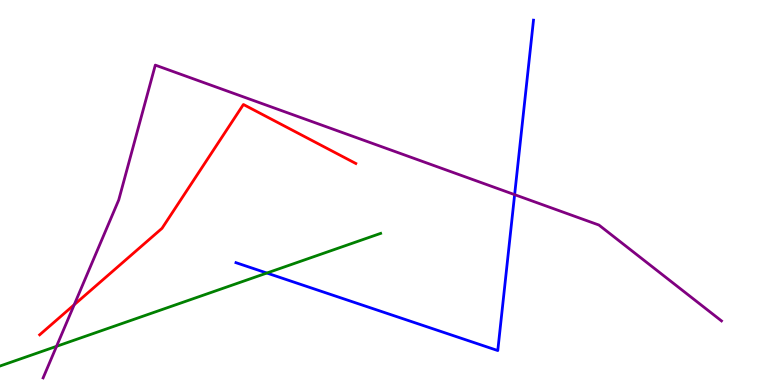[{'lines': ['blue', 'red'], 'intersections': []}, {'lines': ['green', 'red'], 'intersections': []}, {'lines': ['purple', 'red'], 'intersections': [{'x': 0.958, 'y': 2.08}]}, {'lines': ['blue', 'green'], 'intersections': [{'x': 3.44, 'y': 2.91}]}, {'lines': ['blue', 'purple'], 'intersections': [{'x': 6.64, 'y': 4.94}]}, {'lines': ['green', 'purple'], 'intersections': [{'x': 0.73, 'y': 1.0}]}]